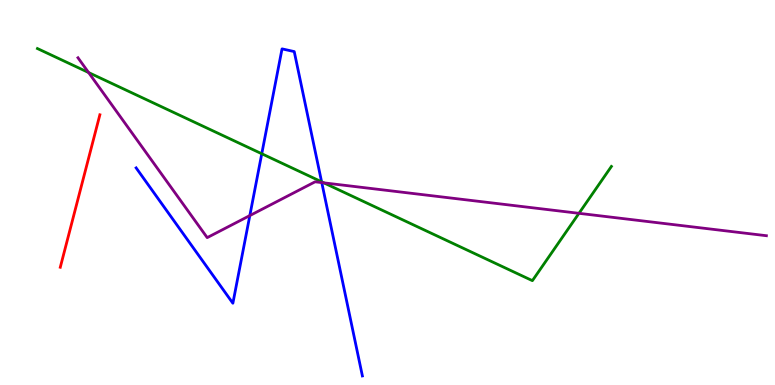[{'lines': ['blue', 'red'], 'intersections': []}, {'lines': ['green', 'red'], 'intersections': []}, {'lines': ['purple', 'red'], 'intersections': []}, {'lines': ['blue', 'green'], 'intersections': [{'x': 3.38, 'y': 6.01}, {'x': 4.15, 'y': 5.28}]}, {'lines': ['blue', 'purple'], 'intersections': [{'x': 3.22, 'y': 4.4}, {'x': 4.15, 'y': 5.26}]}, {'lines': ['green', 'purple'], 'intersections': [{'x': 1.14, 'y': 8.12}, {'x': 4.18, 'y': 5.25}, {'x': 7.47, 'y': 4.46}]}]